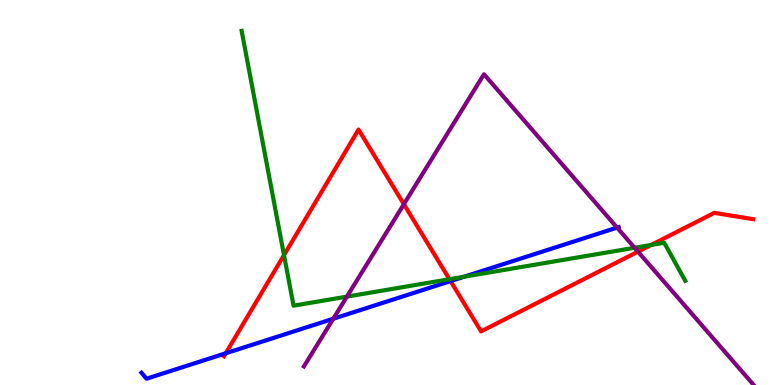[{'lines': ['blue', 'red'], 'intersections': [{'x': 2.91, 'y': 0.824}, {'x': 5.81, 'y': 2.7}]}, {'lines': ['green', 'red'], 'intersections': [{'x': 3.66, 'y': 3.37}, {'x': 5.8, 'y': 2.75}, {'x': 8.4, 'y': 3.64}]}, {'lines': ['purple', 'red'], 'intersections': [{'x': 5.21, 'y': 4.7}, {'x': 8.23, 'y': 3.46}]}, {'lines': ['blue', 'green'], 'intersections': [{'x': 5.99, 'y': 2.81}]}, {'lines': ['blue', 'purple'], 'intersections': [{'x': 4.3, 'y': 1.72}, {'x': 7.96, 'y': 4.09}]}, {'lines': ['green', 'purple'], 'intersections': [{'x': 4.48, 'y': 2.3}, {'x': 8.19, 'y': 3.56}]}]